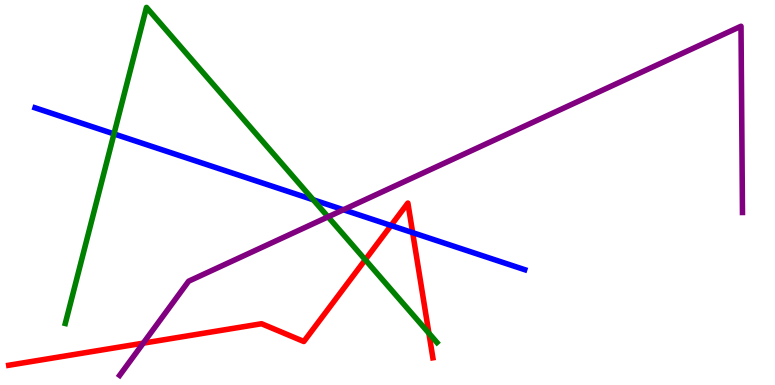[{'lines': ['blue', 'red'], 'intersections': [{'x': 5.05, 'y': 4.14}, {'x': 5.32, 'y': 3.96}]}, {'lines': ['green', 'red'], 'intersections': [{'x': 4.71, 'y': 3.25}, {'x': 5.53, 'y': 1.35}]}, {'lines': ['purple', 'red'], 'intersections': [{'x': 1.85, 'y': 1.09}]}, {'lines': ['blue', 'green'], 'intersections': [{'x': 1.47, 'y': 6.52}, {'x': 4.04, 'y': 4.81}]}, {'lines': ['blue', 'purple'], 'intersections': [{'x': 4.43, 'y': 4.55}]}, {'lines': ['green', 'purple'], 'intersections': [{'x': 4.23, 'y': 4.37}]}]